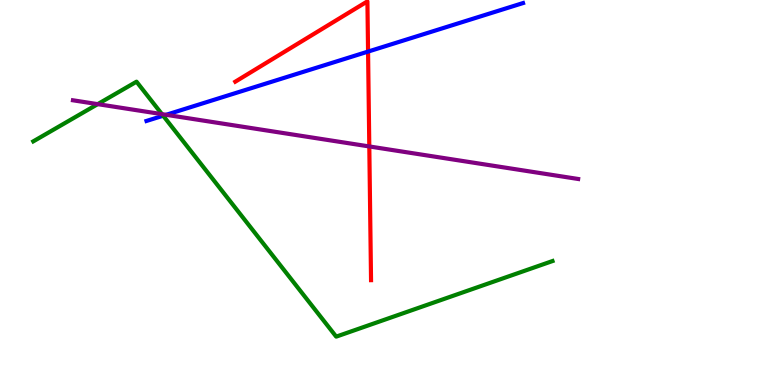[{'lines': ['blue', 'red'], 'intersections': [{'x': 4.75, 'y': 8.66}]}, {'lines': ['green', 'red'], 'intersections': []}, {'lines': ['purple', 'red'], 'intersections': [{'x': 4.77, 'y': 6.2}]}, {'lines': ['blue', 'green'], 'intersections': [{'x': 2.11, 'y': 6.99}]}, {'lines': ['blue', 'purple'], 'intersections': [{'x': 2.14, 'y': 7.02}]}, {'lines': ['green', 'purple'], 'intersections': [{'x': 1.26, 'y': 7.3}, {'x': 2.09, 'y': 7.04}]}]